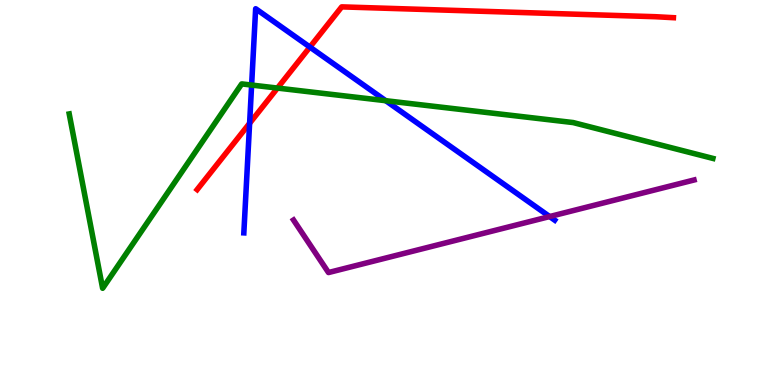[{'lines': ['blue', 'red'], 'intersections': [{'x': 3.22, 'y': 6.8}, {'x': 4.0, 'y': 8.78}]}, {'lines': ['green', 'red'], 'intersections': [{'x': 3.58, 'y': 7.71}]}, {'lines': ['purple', 'red'], 'intersections': []}, {'lines': ['blue', 'green'], 'intersections': [{'x': 3.25, 'y': 7.79}, {'x': 4.98, 'y': 7.38}]}, {'lines': ['blue', 'purple'], 'intersections': [{'x': 7.09, 'y': 4.38}]}, {'lines': ['green', 'purple'], 'intersections': []}]